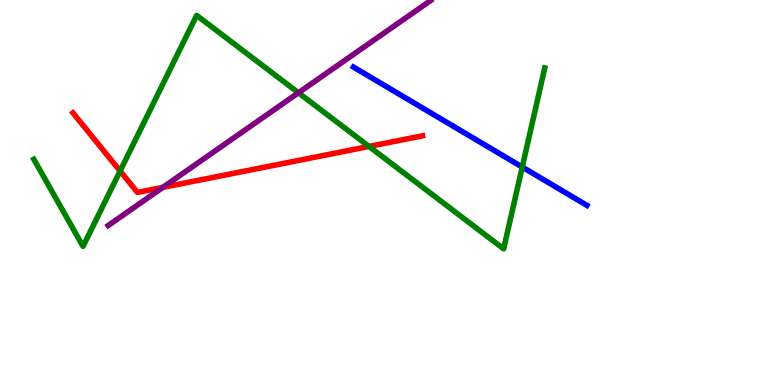[{'lines': ['blue', 'red'], 'intersections': []}, {'lines': ['green', 'red'], 'intersections': [{'x': 1.55, 'y': 5.56}, {'x': 4.76, 'y': 6.2}]}, {'lines': ['purple', 'red'], 'intersections': [{'x': 2.1, 'y': 5.13}]}, {'lines': ['blue', 'green'], 'intersections': [{'x': 6.74, 'y': 5.66}]}, {'lines': ['blue', 'purple'], 'intersections': []}, {'lines': ['green', 'purple'], 'intersections': [{'x': 3.85, 'y': 7.59}]}]